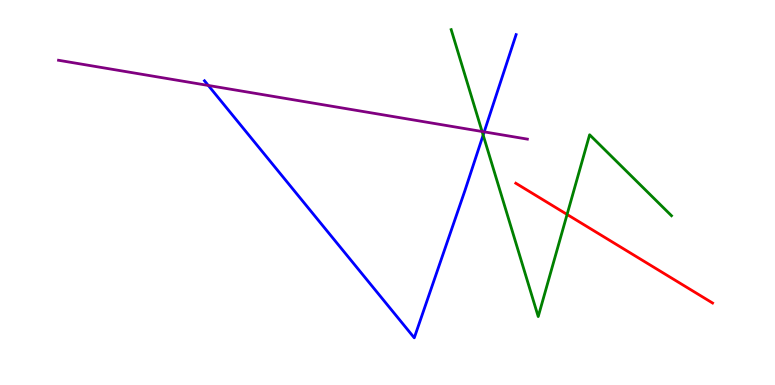[{'lines': ['blue', 'red'], 'intersections': []}, {'lines': ['green', 'red'], 'intersections': [{'x': 7.32, 'y': 4.43}]}, {'lines': ['purple', 'red'], 'intersections': []}, {'lines': ['blue', 'green'], 'intersections': [{'x': 6.23, 'y': 6.49}]}, {'lines': ['blue', 'purple'], 'intersections': [{'x': 2.69, 'y': 7.78}, {'x': 6.25, 'y': 6.58}]}, {'lines': ['green', 'purple'], 'intersections': [{'x': 6.22, 'y': 6.58}]}]